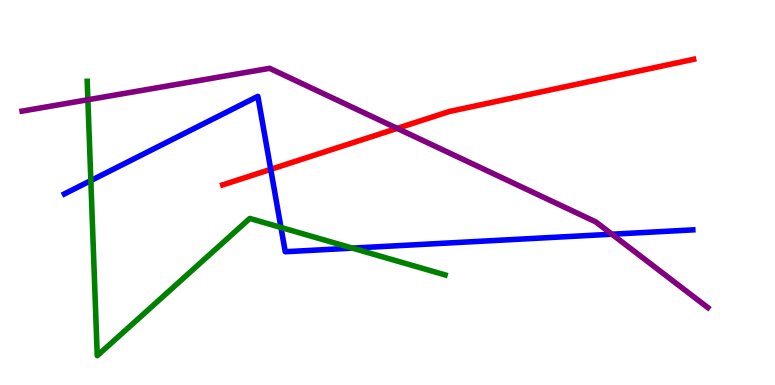[{'lines': ['blue', 'red'], 'intersections': [{'x': 3.49, 'y': 5.6}]}, {'lines': ['green', 'red'], 'intersections': []}, {'lines': ['purple', 'red'], 'intersections': [{'x': 5.12, 'y': 6.67}]}, {'lines': ['blue', 'green'], 'intersections': [{'x': 1.17, 'y': 5.31}, {'x': 3.63, 'y': 4.09}, {'x': 4.55, 'y': 3.56}]}, {'lines': ['blue', 'purple'], 'intersections': [{'x': 7.9, 'y': 3.92}]}, {'lines': ['green', 'purple'], 'intersections': [{'x': 1.13, 'y': 7.41}]}]